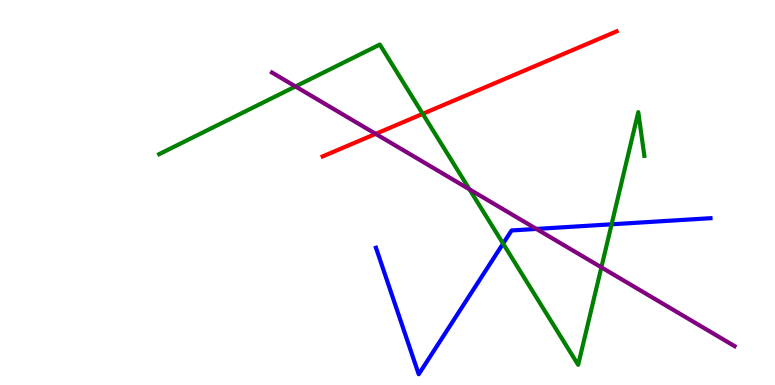[{'lines': ['blue', 'red'], 'intersections': []}, {'lines': ['green', 'red'], 'intersections': [{'x': 5.45, 'y': 7.04}]}, {'lines': ['purple', 'red'], 'intersections': [{'x': 4.85, 'y': 6.52}]}, {'lines': ['blue', 'green'], 'intersections': [{'x': 6.49, 'y': 3.67}, {'x': 7.89, 'y': 4.17}]}, {'lines': ['blue', 'purple'], 'intersections': [{'x': 6.92, 'y': 4.05}]}, {'lines': ['green', 'purple'], 'intersections': [{'x': 3.81, 'y': 7.75}, {'x': 6.06, 'y': 5.08}, {'x': 7.76, 'y': 3.06}]}]